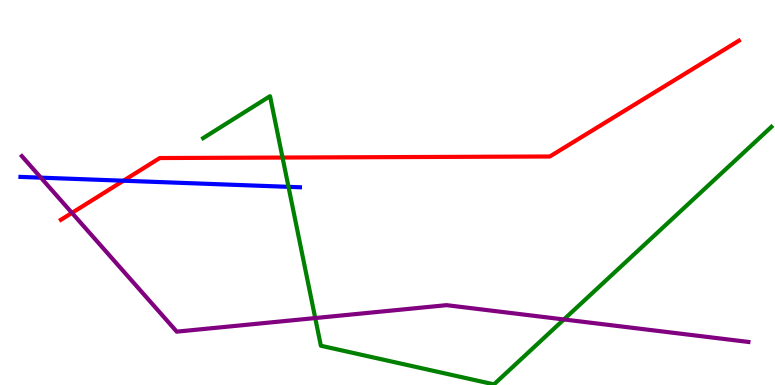[{'lines': ['blue', 'red'], 'intersections': [{'x': 1.59, 'y': 5.31}]}, {'lines': ['green', 'red'], 'intersections': [{'x': 3.65, 'y': 5.91}]}, {'lines': ['purple', 'red'], 'intersections': [{'x': 0.928, 'y': 4.47}]}, {'lines': ['blue', 'green'], 'intersections': [{'x': 3.72, 'y': 5.15}]}, {'lines': ['blue', 'purple'], 'intersections': [{'x': 0.527, 'y': 5.39}]}, {'lines': ['green', 'purple'], 'intersections': [{'x': 4.07, 'y': 1.74}, {'x': 7.28, 'y': 1.7}]}]